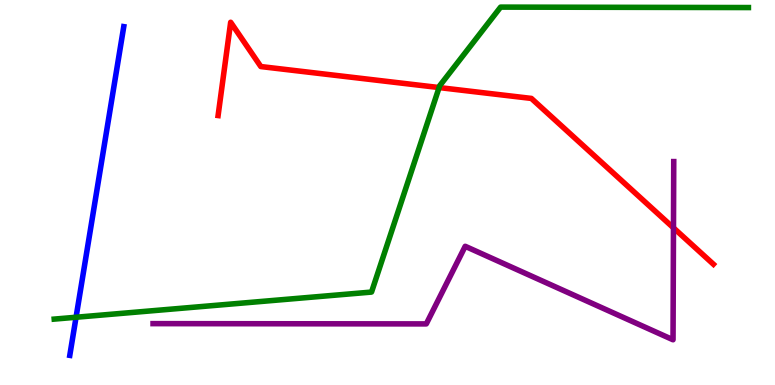[{'lines': ['blue', 'red'], 'intersections': []}, {'lines': ['green', 'red'], 'intersections': [{'x': 5.67, 'y': 7.73}]}, {'lines': ['purple', 'red'], 'intersections': [{'x': 8.69, 'y': 4.08}]}, {'lines': ['blue', 'green'], 'intersections': [{'x': 0.981, 'y': 1.76}]}, {'lines': ['blue', 'purple'], 'intersections': []}, {'lines': ['green', 'purple'], 'intersections': []}]